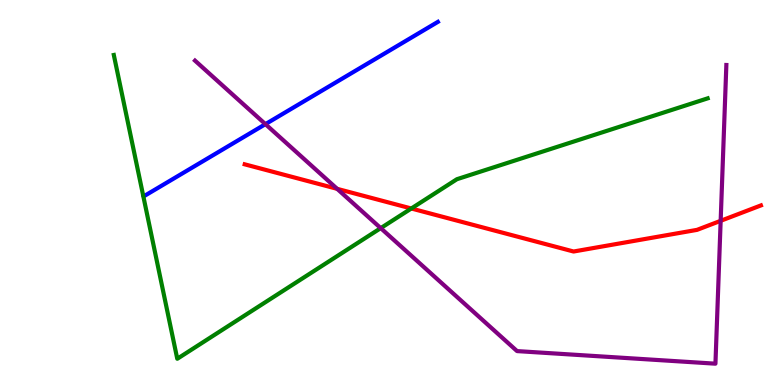[{'lines': ['blue', 'red'], 'intersections': []}, {'lines': ['green', 'red'], 'intersections': [{'x': 5.31, 'y': 4.58}]}, {'lines': ['purple', 'red'], 'intersections': [{'x': 4.35, 'y': 5.1}, {'x': 9.3, 'y': 4.26}]}, {'lines': ['blue', 'green'], 'intersections': []}, {'lines': ['blue', 'purple'], 'intersections': [{'x': 3.42, 'y': 6.78}]}, {'lines': ['green', 'purple'], 'intersections': [{'x': 4.91, 'y': 4.07}]}]